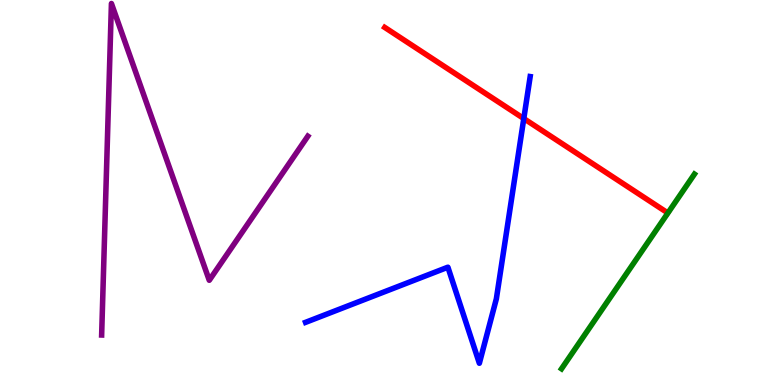[{'lines': ['blue', 'red'], 'intersections': [{'x': 6.76, 'y': 6.92}]}, {'lines': ['green', 'red'], 'intersections': []}, {'lines': ['purple', 'red'], 'intersections': []}, {'lines': ['blue', 'green'], 'intersections': []}, {'lines': ['blue', 'purple'], 'intersections': []}, {'lines': ['green', 'purple'], 'intersections': []}]